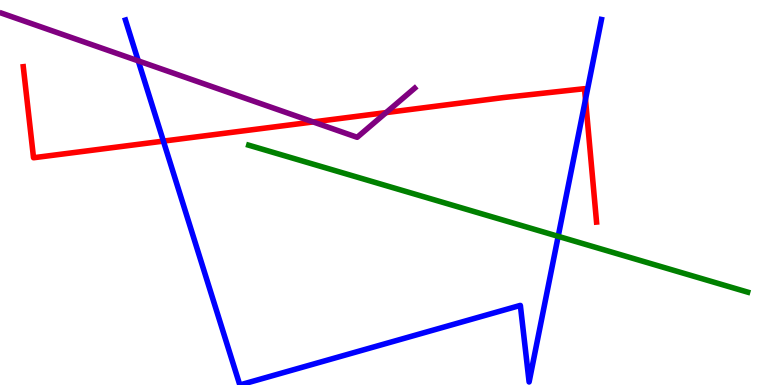[{'lines': ['blue', 'red'], 'intersections': [{'x': 2.11, 'y': 6.33}, {'x': 7.55, 'y': 7.42}]}, {'lines': ['green', 'red'], 'intersections': []}, {'lines': ['purple', 'red'], 'intersections': [{'x': 4.04, 'y': 6.83}, {'x': 4.98, 'y': 7.08}]}, {'lines': ['blue', 'green'], 'intersections': [{'x': 7.2, 'y': 3.86}]}, {'lines': ['blue', 'purple'], 'intersections': [{'x': 1.78, 'y': 8.42}]}, {'lines': ['green', 'purple'], 'intersections': []}]